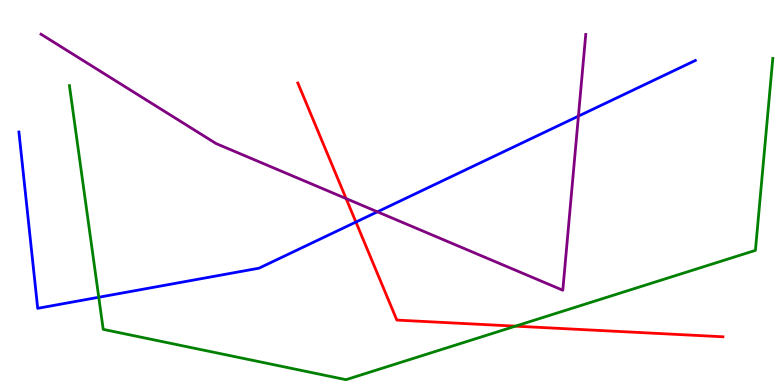[{'lines': ['blue', 'red'], 'intersections': [{'x': 4.59, 'y': 4.23}]}, {'lines': ['green', 'red'], 'intersections': [{'x': 6.65, 'y': 1.53}]}, {'lines': ['purple', 'red'], 'intersections': [{'x': 4.47, 'y': 4.84}]}, {'lines': ['blue', 'green'], 'intersections': [{'x': 1.27, 'y': 2.28}]}, {'lines': ['blue', 'purple'], 'intersections': [{'x': 4.87, 'y': 4.5}, {'x': 7.46, 'y': 6.98}]}, {'lines': ['green', 'purple'], 'intersections': []}]